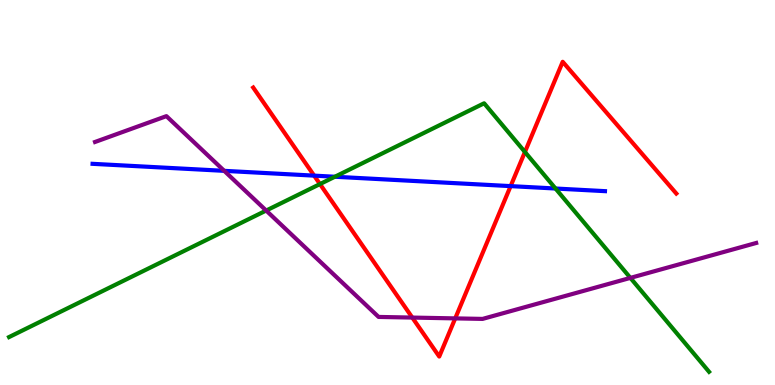[{'lines': ['blue', 'red'], 'intersections': [{'x': 4.05, 'y': 5.44}, {'x': 6.59, 'y': 5.17}]}, {'lines': ['green', 'red'], 'intersections': [{'x': 4.13, 'y': 5.22}, {'x': 6.77, 'y': 6.05}]}, {'lines': ['purple', 'red'], 'intersections': [{'x': 5.32, 'y': 1.75}, {'x': 5.87, 'y': 1.73}]}, {'lines': ['blue', 'green'], 'intersections': [{'x': 4.32, 'y': 5.41}, {'x': 7.17, 'y': 5.1}]}, {'lines': ['blue', 'purple'], 'intersections': [{'x': 2.89, 'y': 5.56}]}, {'lines': ['green', 'purple'], 'intersections': [{'x': 3.43, 'y': 4.53}, {'x': 8.13, 'y': 2.78}]}]